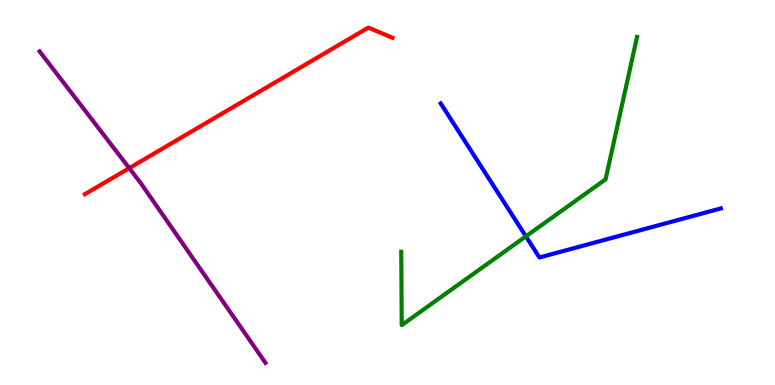[{'lines': ['blue', 'red'], 'intersections': []}, {'lines': ['green', 'red'], 'intersections': []}, {'lines': ['purple', 'red'], 'intersections': [{'x': 1.67, 'y': 5.63}]}, {'lines': ['blue', 'green'], 'intersections': [{'x': 6.79, 'y': 3.86}]}, {'lines': ['blue', 'purple'], 'intersections': []}, {'lines': ['green', 'purple'], 'intersections': []}]